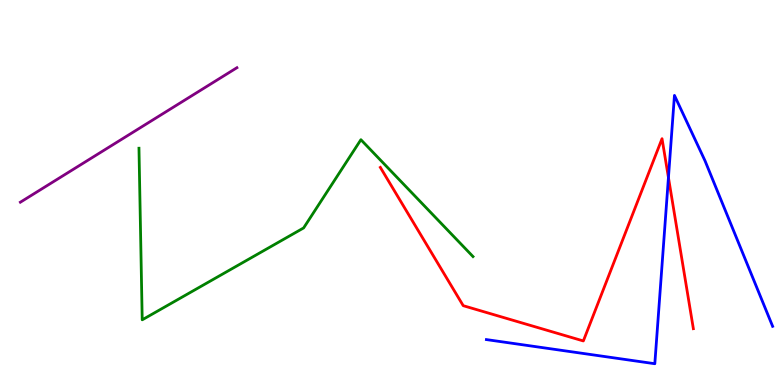[{'lines': ['blue', 'red'], 'intersections': [{'x': 8.63, 'y': 5.39}]}, {'lines': ['green', 'red'], 'intersections': []}, {'lines': ['purple', 'red'], 'intersections': []}, {'lines': ['blue', 'green'], 'intersections': []}, {'lines': ['blue', 'purple'], 'intersections': []}, {'lines': ['green', 'purple'], 'intersections': []}]